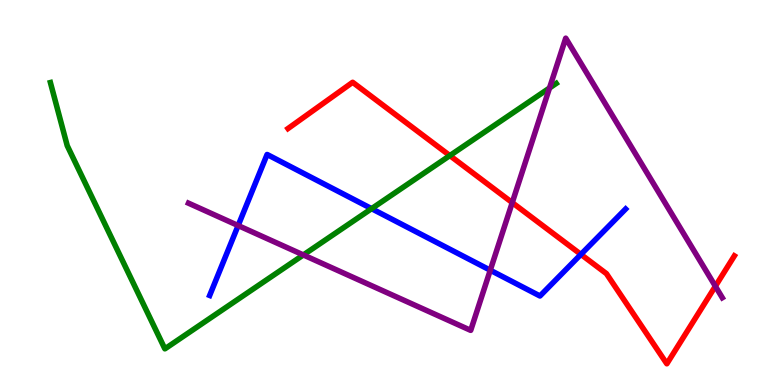[{'lines': ['blue', 'red'], 'intersections': [{'x': 7.5, 'y': 3.39}]}, {'lines': ['green', 'red'], 'intersections': [{'x': 5.8, 'y': 5.96}]}, {'lines': ['purple', 'red'], 'intersections': [{'x': 6.61, 'y': 4.74}, {'x': 9.23, 'y': 2.57}]}, {'lines': ['blue', 'green'], 'intersections': [{'x': 4.79, 'y': 4.58}]}, {'lines': ['blue', 'purple'], 'intersections': [{'x': 3.07, 'y': 4.14}, {'x': 6.33, 'y': 2.98}]}, {'lines': ['green', 'purple'], 'intersections': [{'x': 3.91, 'y': 3.38}, {'x': 7.09, 'y': 7.71}]}]